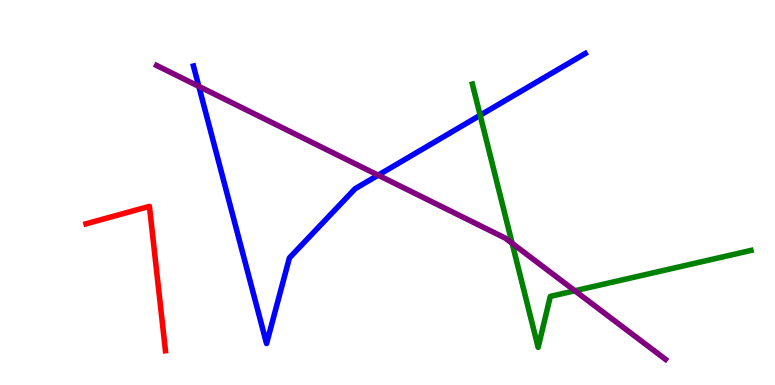[{'lines': ['blue', 'red'], 'intersections': []}, {'lines': ['green', 'red'], 'intersections': []}, {'lines': ['purple', 'red'], 'intersections': []}, {'lines': ['blue', 'green'], 'intersections': [{'x': 6.2, 'y': 7.01}]}, {'lines': ['blue', 'purple'], 'intersections': [{'x': 2.57, 'y': 7.76}, {'x': 4.88, 'y': 5.45}]}, {'lines': ['green', 'purple'], 'intersections': [{'x': 6.61, 'y': 3.68}, {'x': 7.42, 'y': 2.45}]}]